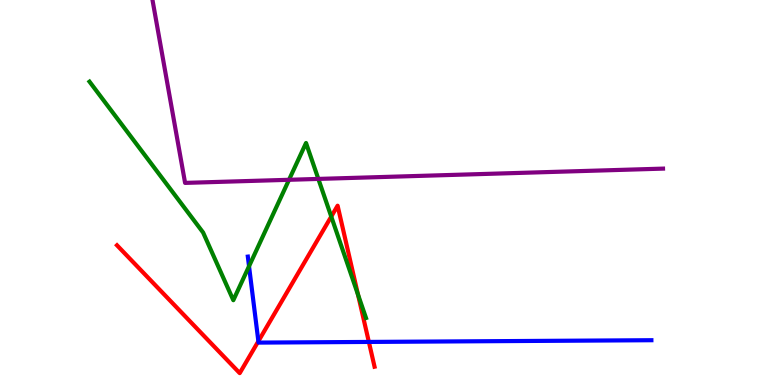[{'lines': ['blue', 'red'], 'intersections': [{'x': 3.33, 'y': 1.14}, {'x': 4.76, 'y': 1.12}]}, {'lines': ['green', 'red'], 'intersections': [{'x': 4.27, 'y': 4.37}, {'x': 4.62, 'y': 2.35}]}, {'lines': ['purple', 'red'], 'intersections': []}, {'lines': ['blue', 'green'], 'intersections': [{'x': 3.21, 'y': 3.08}]}, {'lines': ['blue', 'purple'], 'intersections': []}, {'lines': ['green', 'purple'], 'intersections': [{'x': 3.73, 'y': 5.33}, {'x': 4.11, 'y': 5.35}]}]